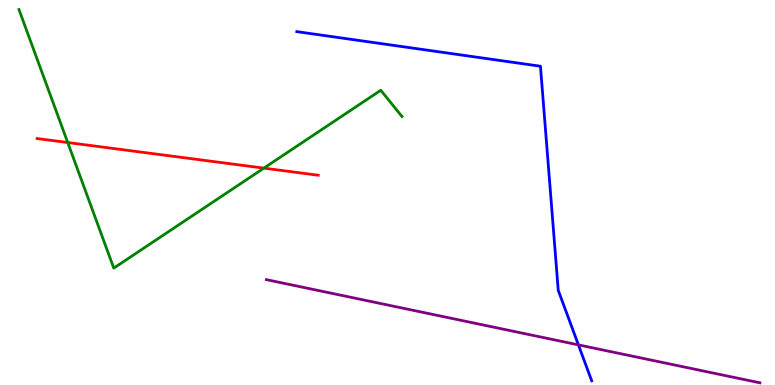[{'lines': ['blue', 'red'], 'intersections': []}, {'lines': ['green', 'red'], 'intersections': [{'x': 0.874, 'y': 6.3}, {'x': 3.4, 'y': 5.63}]}, {'lines': ['purple', 'red'], 'intersections': []}, {'lines': ['blue', 'green'], 'intersections': []}, {'lines': ['blue', 'purple'], 'intersections': [{'x': 7.46, 'y': 1.04}]}, {'lines': ['green', 'purple'], 'intersections': []}]